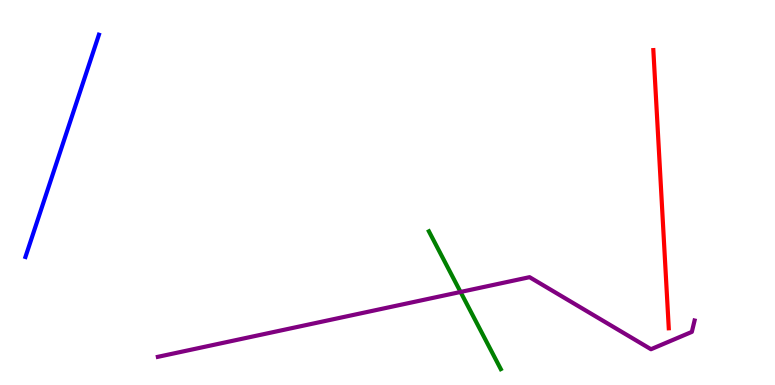[{'lines': ['blue', 'red'], 'intersections': []}, {'lines': ['green', 'red'], 'intersections': []}, {'lines': ['purple', 'red'], 'intersections': []}, {'lines': ['blue', 'green'], 'intersections': []}, {'lines': ['blue', 'purple'], 'intersections': []}, {'lines': ['green', 'purple'], 'intersections': [{'x': 5.94, 'y': 2.42}]}]